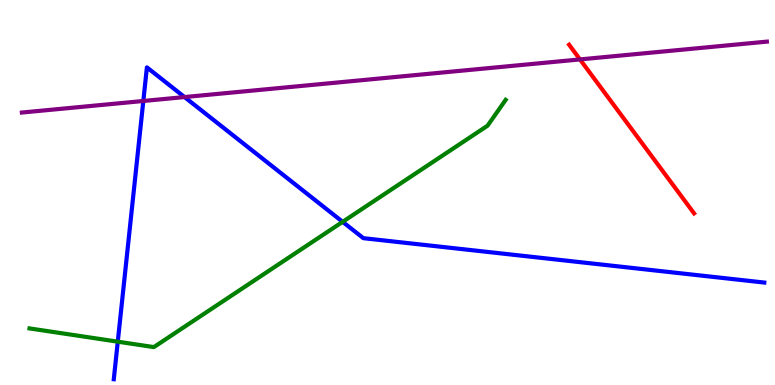[{'lines': ['blue', 'red'], 'intersections': []}, {'lines': ['green', 'red'], 'intersections': []}, {'lines': ['purple', 'red'], 'intersections': [{'x': 7.48, 'y': 8.46}]}, {'lines': ['blue', 'green'], 'intersections': [{'x': 1.52, 'y': 1.13}, {'x': 4.42, 'y': 4.24}]}, {'lines': ['blue', 'purple'], 'intersections': [{'x': 1.85, 'y': 7.38}, {'x': 2.38, 'y': 7.48}]}, {'lines': ['green', 'purple'], 'intersections': []}]